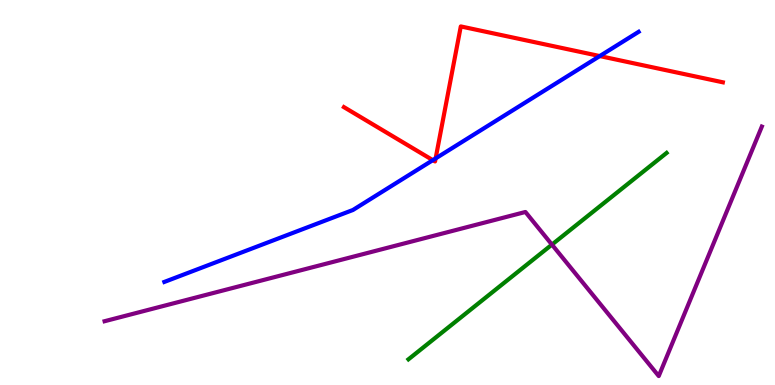[{'lines': ['blue', 'red'], 'intersections': [{'x': 5.58, 'y': 5.84}, {'x': 5.62, 'y': 5.89}, {'x': 7.74, 'y': 8.54}]}, {'lines': ['green', 'red'], 'intersections': []}, {'lines': ['purple', 'red'], 'intersections': []}, {'lines': ['blue', 'green'], 'intersections': []}, {'lines': ['blue', 'purple'], 'intersections': []}, {'lines': ['green', 'purple'], 'intersections': [{'x': 7.12, 'y': 3.65}]}]